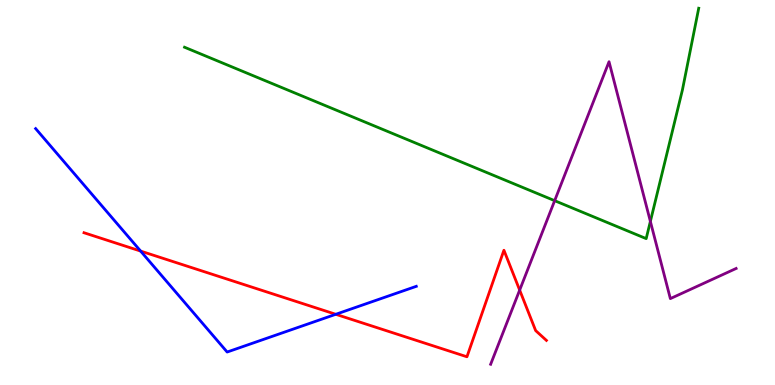[{'lines': ['blue', 'red'], 'intersections': [{'x': 1.81, 'y': 3.48}, {'x': 4.33, 'y': 1.84}]}, {'lines': ['green', 'red'], 'intersections': []}, {'lines': ['purple', 'red'], 'intersections': [{'x': 6.71, 'y': 2.46}]}, {'lines': ['blue', 'green'], 'intersections': []}, {'lines': ['blue', 'purple'], 'intersections': []}, {'lines': ['green', 'purple'], 'intersections': [{'x': 7.16, 'y': 4.79}, {'x': 8.39, 'y': 4.25}]}]